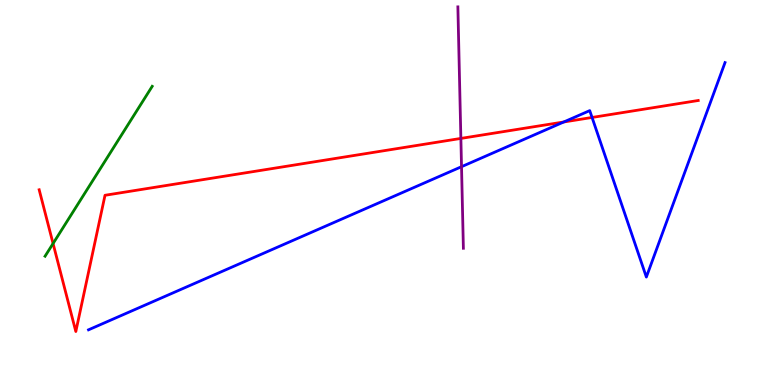[{'lines': ['blue', 'red'], 'intersections': [{'x': 7.27, 'y': 6.83}, {'x': 7.64, 'y': 6.95}]}, {'lines': ['green', 'red'], 'intersections': [{'x': 0.685, 'y': 3.67}]}, {'lines': ['purple', 'red'], 'intersections': [{'x': 5.95, 'y': 6.4}]}, {'lines': ['blue', 'green'], 'intersections': []}, {'lines': ['blue', 'purple'], 'intersections': [{'x': 5.96, 'y': 5.67}]}, {'lines': ['green', 'purple'], 'intersections': []}]